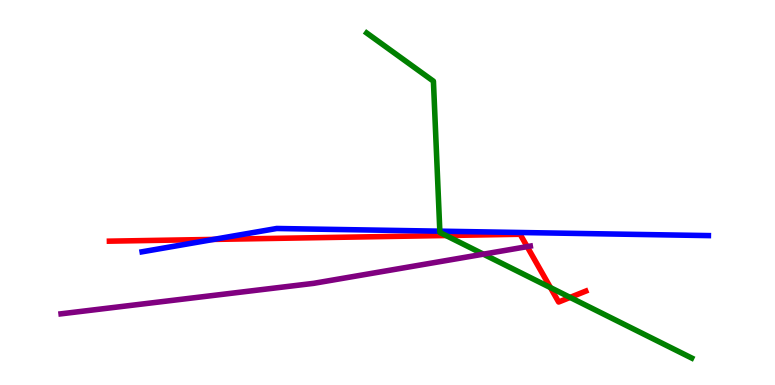[{'lines': ['blue', 'red'], 'intersections': [{'x': 2.76, 'y': 3.78}]}, {'lines': ['green', 'red'], 'intersections': [{'x': 5.75, 'y': 3.88}, {'x': 7.1, 'y': 2.53}, {'x': 7.36, 'y': 2.28}]}, {'lines': ['purple', 'red'], 'intersections': [{'x': 6.8, 'y': 3.59}]}, {'lines': ['blue', 'green'], 'intersections': [{'x': 5.68, 'y': 4.0}]}, {'lines': ['blue', 'purple'], 'intersections': []}, {'lines': ['green', 'purple'], 'intersections': [{'x': 6.24, 'y': 3.4}]}]